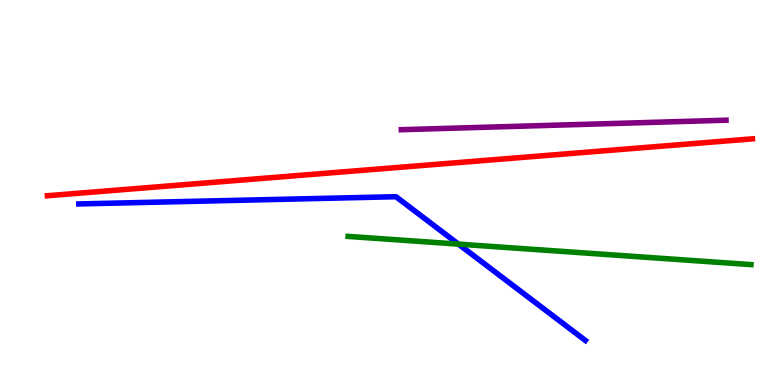[{'lines': ['blue', 'red'], 'intersections': []}, {'lines': ['green', 'red'], 'intersections': []}, {'lines': ['purple', 'red'], 'intersections': []}, {'lines': ['blue', 'green'], 'intersections': [{'x': 5.92, 'y': 3.66}]}, {'lines': ['blue', 'purple'], 'intersections': []}, {'lines': ['green', 'purple'], 'intersections': []}]